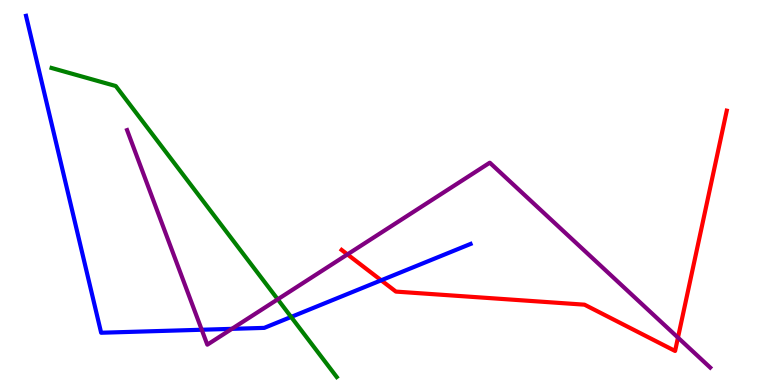[{'lines': ['blue', 'red'], 'intersections': [{'x': 4.92, 'y': 2.72}]}, {'lines': ['green', 'red'], 'intersections': []}, {'lines': ['purple', 'red'], 'intersections': [{'x': 4.48, 'y': 3.39}, {'x': 8.75, 'y': 1.23}]}, {'lines': ['blue', 'green'], 'intersections': [{'x': 3.76, 'y': 1.77}]}, {'lines': ['blue', 'purple'], 'intersections': [{'x': 2.6, 'y': 1.44}, {'x': 2.99, 'y': 1.46}]}, {'lines': ['green', 'purple'], 'intersections': [{'x': 3.58, 'y': 2.23}]}]